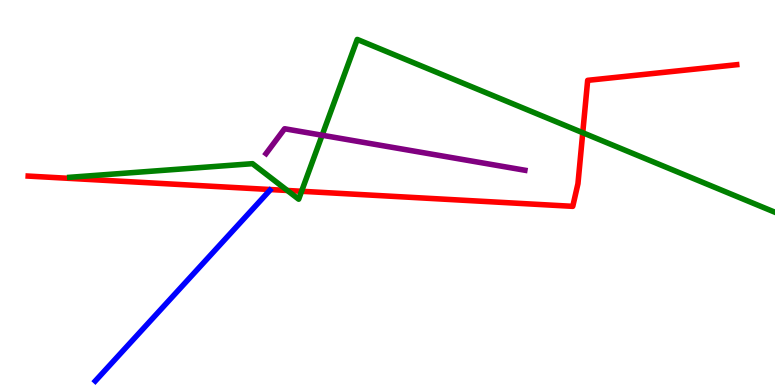[{'lines': ['blue', 'red'], 'intersections': []}, {'lines': ['green', 'red'], 'intersections': [{'x': 3.71, 'y': 5.05}, {'x': 3.89, 'y': 5.03}, {'x': 7.52, 'y': 6.55}]}, {'lines': ['purple', 'red'], 'intersections': []}, {'lines': ['blue', 'green'], 'intersections': []}, {'lines': ['blue', 'purple'], 'intersections': []}, {'lines': ['green', 'purple'], 'intersections': [{'x': 4.16, 'y': 6.49}]}]